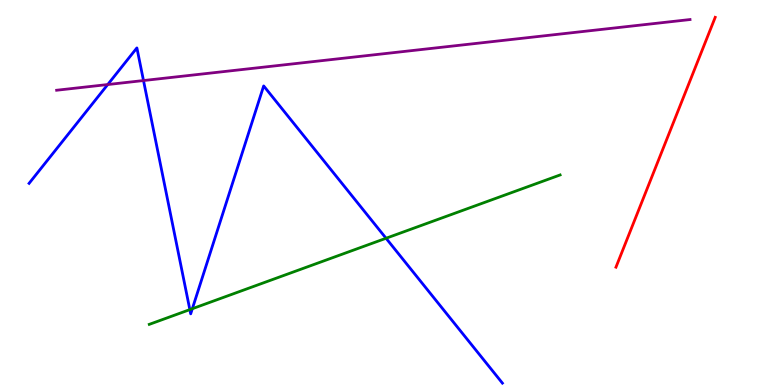[{'lines': ['blue', 'red'], 'intersections': []}, {'lines': ['green', 'red'], 'intersections': []}, {'lines': ['purple', 'red'], 'intersections': []}, {'lines': ['blue', 'green'], 'intersections': [{'x': 2.45, 'y': 1.96}, {'x': 2.48, 'y': 1.98}, {'x': 4.98, 'y': 3.81}]}, {'lines': ['blue', 'purple'], 'intersections': [{'x': 1.39, 'y': 7.8}, {'x': 1.85, 'y': 7.91}]}, {'lines': ['green', 'purple'], 'intersections': []}]